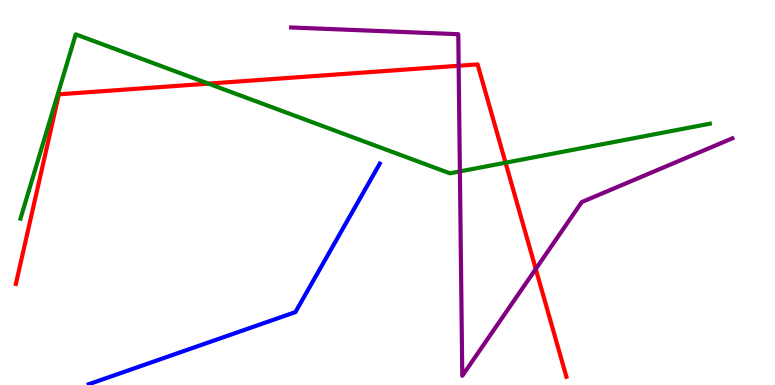[{'lines': ['blue', 'red'], 'intersections': []}, {'lines': ['green', 'red'], 'intersections': [{'x': 2.69, 'y': 7.83}, {'x': 6.52, 'y': 5.77}]}, {'lines': ['purple', 'red'], 'intersections': [{'x': 5.92, 'y': 8.29}, {'x': 6.91, 'y': 3.01}]}, {'lines': ['blue', 'green'], 'intersections': []}, {'lines': ['blue', 'purple'], 'intersections': []}, {'lines': ['green', 'purple'], 'intersections': [{'x': 5.93, 'y': 5.55}]}]